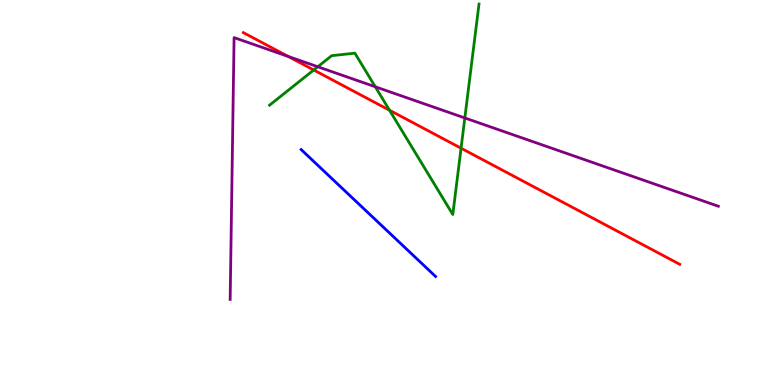[{'lines': ['blue', 'red'], 'intersections': []}, {'lines': ['green', 'red'], 'intersections': [{'x': 4.05, 'y': 8.18}, {'x': 5.03, 'y': 7.14}, {'x': 5.95, 'y': 6.15}]}, {'lines': ['purple', 'red'], 'intersections': [{'x': 3.72, 'y': 8.53}]}, {'lines': ['blue', 'green'], 'intersections': []}, {'lines': ['blue', 'purple'], 'intersections': []}, {'lines': ['green', 'purple'], 'intersections': [{'x': 4.1, 'y': 8.27}, {'x': 4.84, 'y': 7.75}, {'x': 6.0, 'y': 6.94}]}]